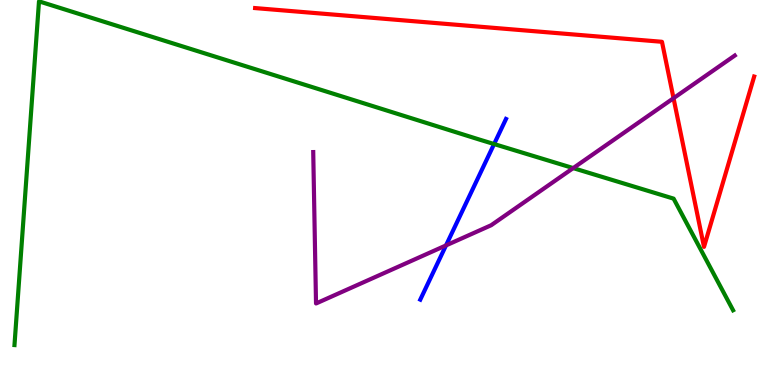[{'lines': ['blue', 'red'], 'intersections': []}, {'lines': ['green', 'red'], 'intersections': []}, {'lines': ['purple', 'red'], 'intersections': [{'x': 8.69, 'y': 7.45}]}, {'lines': ['blue', 'green'], 'intersections': [{'x': 6.38, 'y': 6.26}]}, {'lines': ['blue', 'purple'], 'intersections': [{'x': 5.75, 'y': 3.63}]}, {'lines': ['green', 'purple'], 'intersections': [{'x': 7.4, 'y': 5.63}]}]